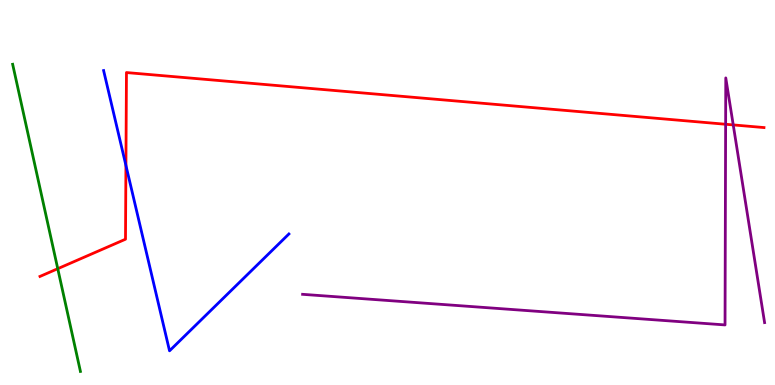[{'lines': ['blue', 'red'], 'intersections': [{'x': 1.62, 'y': 5.7}]}, {'lines': ['green', 'red'], 'intersections': [{'x': 0.745, 'y': 3.02}]}, {'lines': ['purple', 'red'], 'intersections': [{'x': 9.36, 'y': 6.77}, {'x': 9.46, 'y': 6.76}]}, {'lines': ['blue', 'green'], 'intersections': []}, {'lines': ['blue', 'purple'], 'intersections': []}, {'lines': ['green', 'purple'], 'intersections': []}]